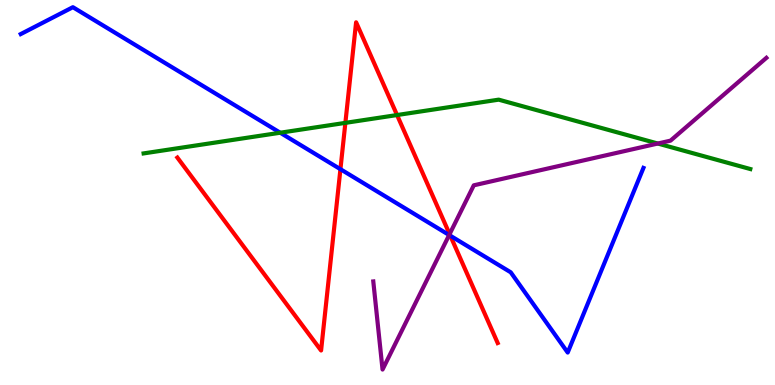[{'lines': ['blue', 'red'], 'intersections': [{'x': 4.39, 'y': 5.61}, {'x': 5.81, 'y': 3.88}]}, {'lines': ['green', 'red'], 'intersections': [{'x': 4.46, 'y': 6.81}, {'x': 5.12, 'y': 7.01}]}, {'lines': ['purple', 'red'], 'intersections': [{'x': 5.8, 'y': 3.92}]}, {'lines': ['blue', 'green'], 'intersections': [{'x': 3.62, 'y': 6.55}]}, {'lines': ['blue', 'purple'], 'intersections': [{'x': 5.8, 'y': 3.9}]}, {'lines': ['green', 'purple'], 'intersections': [{'x': 8.49, 'y': 6.27}]}]